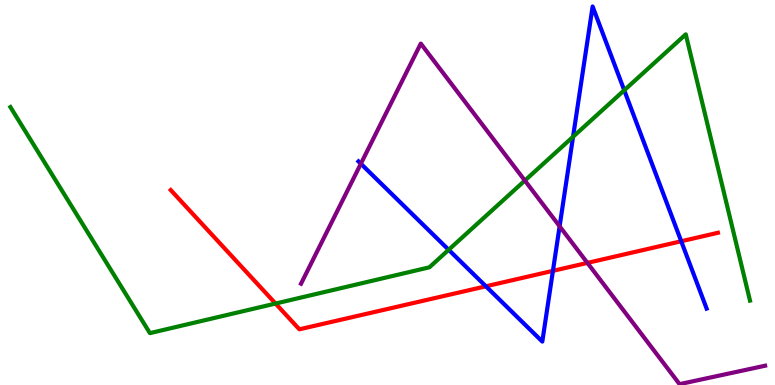[{'lines': ['blue', 'red'], 'intersections': [{'x': 6.27, 'y': 2.56}, {'x': 7.13, 'y': 2.97}, {'x': 8.79, 'y': 3.73}]}, {'lines': ['green', 'red'], 'intersections': [{'x': 3.56, 'y': 2.12}]}, {'lines': ['purple', 'red'], 'intersections': [{'x': 7.58, 'y': 3.17}]}, {'lines': ['blue', 'green'], 'intersections': [{'x': 5.79, 'y': 3.51}, {'x': 7.39, 'y': 6.45}, {'x': 8.05, 'y': 7.66}]}, {'lines': ['blue', 'purple'], 'intersections': [{'x': 4.66, 'y': 5.75}, {'x': 7.22, 'y': 4.12}]}, {'lines': ['green', 'purple'], 'intersections': [{'x': 6.77, 'y': 5.31}]}]